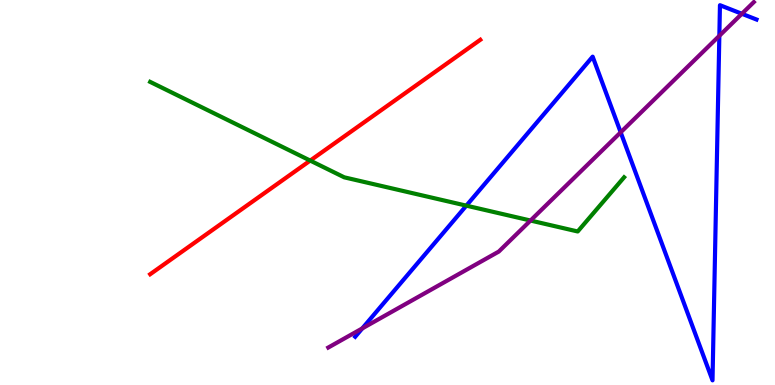[{'lines': ['blue', 'red'], 'intersections': []}, {'lines': ['green', 'red'], 'intersections': [{'x': 4.0, 'y': 5.83}]}, {'lines': ['purple', 'red'], 'intersections': []}, {'lines': ['blue', 'green'], 'intersections': [{'x': 6.02, 'y': 4.66}]}, {'lines': ['blue', 'purple'], 'intersections': [{'x': 4.67, 'y': 1.47}, {'x': 8.01, 'y': 6.56}, {'x': 9.28, 'y': 9.07}, {'x': 9.57, 'y': 9.64}]}, {'lines': ['green', 'purple'], 'intersections': [{'x': 6.85, 'y': 4.27}]}]